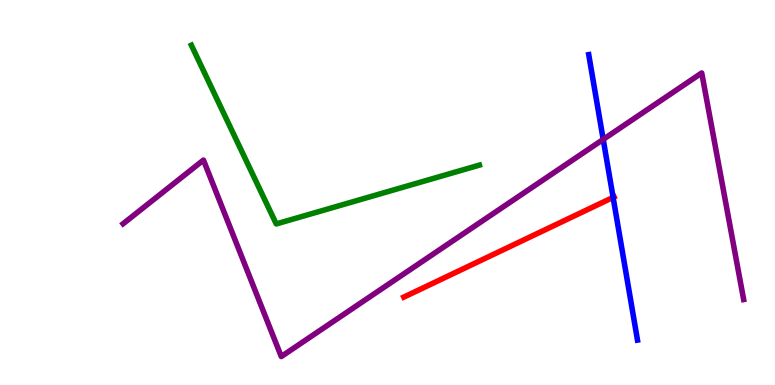[{'lines': ['blue', 'red'], 'intersections': [{'x': 7.91, 'y': 4.87}]}, {'lines': ['green', 'red'], 'intersections': []}, {'lines': ['purple', 'red'], 'intersections': []}, {'lines': ['blue', 'green'], 'intersections': []}, {'lines': ['blue', 'purple'], 'intersections': [{'x': 7.78, 'y': 6.38}]}, {'lines': ['green', 'purple'], 'intersections': []}]